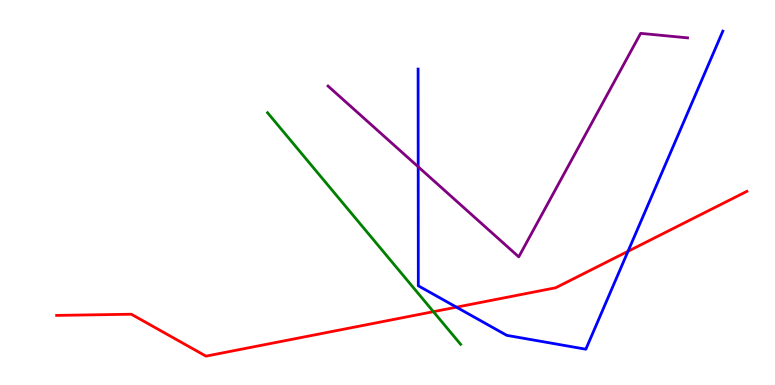[{'lines': ['blue', 'red'], 'intersections': [{'x': 5.89, 'y': 2.02}, {'x': 8.1, 'y': 3.47}]}, {'lines': ['green', 'red'], 'intersections': [{'x': 5.59, 'y': 1.9}]}, {'lines': ['purple', 'red'], 'intersections': []}, {'lines': ['blue', 'green'], 'intersections': []}, {'lines': ['blue', 'purple'], 'intersections': [{'x': 5.4, 'y': 5.67}]}, {'lines': ['green', 'purple'], 'intersections': []}]